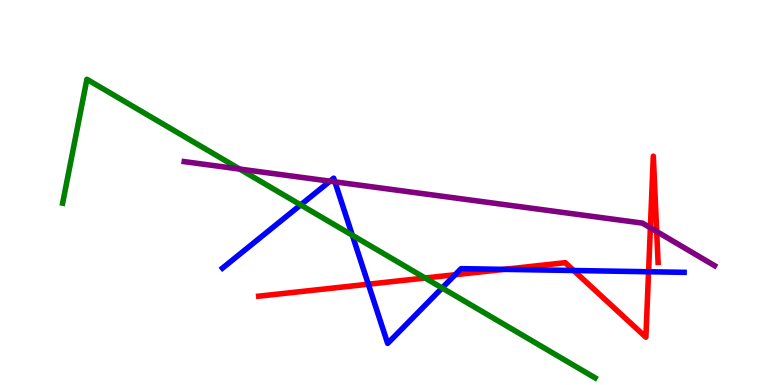[{'lines': ['blue', 'red'], 'intersections': [{'x': 4.75, 'y': 2.62}, {'x': 5.87, 'y': 2.86}, {'x': 6.51, 'y': 3.0}, {'x': 7.4, 'y': 2.97}, {'x': 8.37, 'y': 2.94}]}, {'lines': ['green', 'red'], 'intersections': [{'x': 5.49, 'y': 2.78}]}, {'lines': ['purple', 'red'], 'intersections': [{'x': 8.39, 'y': 4.08}, {'x': 8.47, 'y': 3.99}]}, {'lines': ['blue', 'green'], 'intersections': [{'x': 3.88, 'y': 4.68}, {'x': 4.55, 'y': 3.89}, {'x': 5.7, 'y': 2.52}]}, {'lines': ['blue', 'purple'], 'intersections': [{'x': 4.26, 'y': 5.29}, {'x': 4.32, 'y': 5.28}]}, {'lines': ['green', 'purple'], 'intersections': [{'x': 3.09, 'y': 5.61}]}]